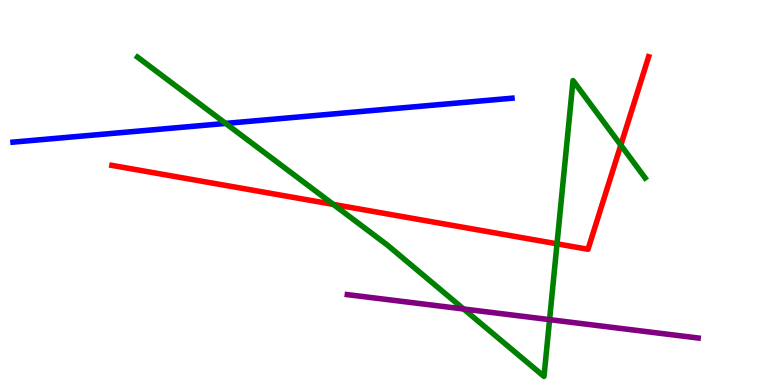[{'lines': ['blue', 'red'], 'intersections': []}, {'lines': ['green', 'red'], 'intersections': [{'x': 4.3, 'y': 4.69}, {'x': 7.19, 'y': 3.67}, {'x': 8.01, 'y': 6.23}]}, {'lines': ['purple', 'red'], 'intersections': []}, {'lines': ['blue', 'green'], 'intersections': [{'x': 2.91, 'y': 6.79}]}, {'lines': ['blue', 'purple'], 'intersections': []}, {'lines': ['green', 'purple'], 'intersections': [{'x': 5.98, 'y': 1.97}, {'x': 7.09, 'y': 1.7}]}]